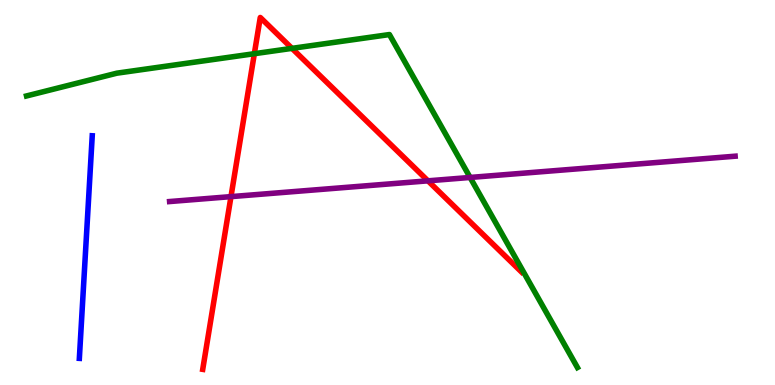[{'lines': ['blue', 'red'], 'intersections': []}, {'lines': ['green', 'red'], 'intersections': [{'x': 3.28, 'y': 8.61}, {'x': 3.77, 'y': 8.74}]}, {'lines': ['purple', 'red'], 'intersections': [{'x': 2.98, 'y': 4.89}, {'x': 5.52, 'y': 5.3}]}, {'lines': ['blue', 'green'], 'intersections': []}, {'lines': ['blue', 'purple'], 'intersections': []}, {'lines': ['green', 'purple'], 'intersections': [{'x': 6.07, 'y': 5.39}]}]